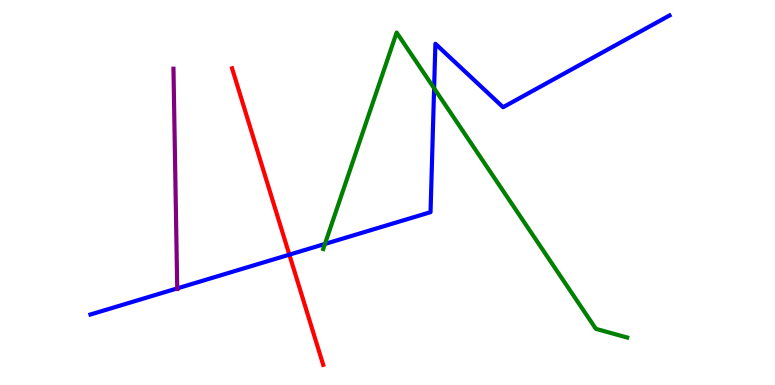[{'lines': ['blue', 'red'], 'intersections': [{'x': 3.73, 'y': 3.39}]}, {'lines': ['green', 'red'], 'intersections': []}, {'lines': ['purple', 'red'], 'intersections': []}, {'lines': ['blue', 'green'], 'intersections': [{'x': 4.19, 'y': 3.66}, {'x': 5.6, 'y': 7.71}]}, {'lines': ['blue', 'purple'], 'intersections': [{'x': 2.29, 'y': 2.51}]}, {'lines': ['green', 'purple'], 'intersections': []}]